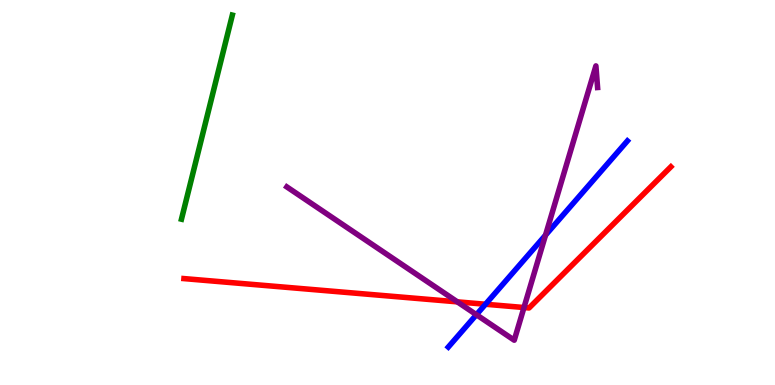[{'lines': ['blue', 'red'], 'intersections': [{'x': 6.26, 'y': 2.1}]}, {'lines': ['green', 'red'], 'intersections': []}, {'lines': ['purple', 'red'], 'intersections': [{'x': 5.9, 'y': 2.16}, {'x': 6.76, 'y': 2.01}]}, {'lines': ['blue', 'green'], 'intersections': []}, {'lines': ['blue', 'purple'], 'intersections': [{'x': 6.15, 'y': 1.83}, {'x': 7.04, 'y': 3.89}]}, {'lines': ['green', 'purple'], 'intersections': []}]